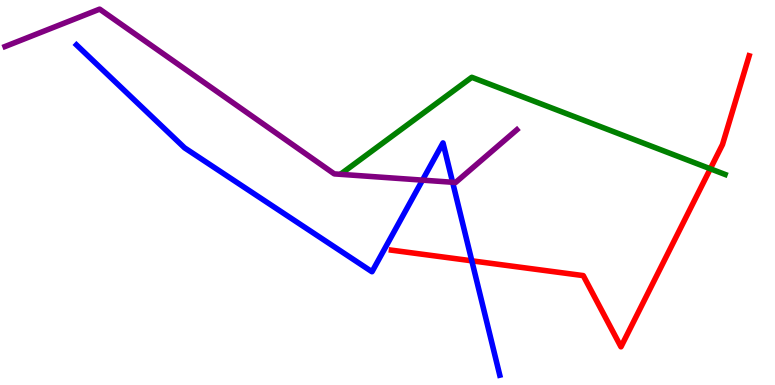[{'lines': ['blue', 'red'], 'intersections': [{'x': 6.09, 'y': 3.23}]}, {'lines': ['green', 'red'], 'intersections': [{'x': 9.17, 'y': 5.62}]}, {'lines': ['purple', 'red'], 'intersections': []}, {'lines': ['blue', 'green'], 'intersections': []}, {'lines': ['blue', 'purple'], 'intersections': [{'x': 5.45, 'y': 5.32}, {'x': 5.84, 'y': 5.27}]}, {'lines': ['green', 'purple'], 'intersections': []}]